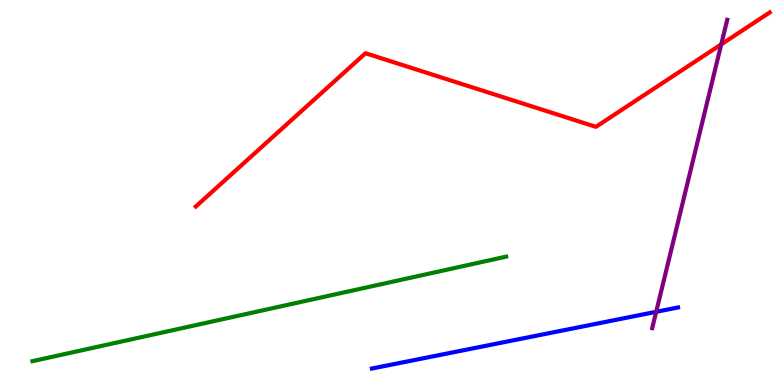[{'lines': ['blue', 'red'], 'intersections': []}, {'lines': ['green', 'red'], 'intersections': []}, {'lines': ['purple', 'red'], 'intersections': [{'x': 9.31, 'y': 8.85}]}, {'lines': ['blue', 'green'], 'intersections': []}, {'lines': ['blue', 'purple'], 'intersections': [{'x': 8.47, 'y': 1.9}]}, {'lines': ['green', 'purple'], 'intersections': []}]